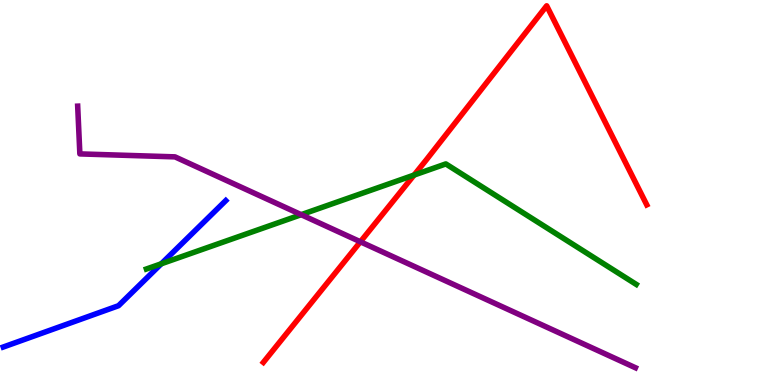[{'lines': ['blue', 'red'], 'intersections': []}, {'lines': ['green', 'red'], 'intersections': [{'x': 5.34, 'y': 5.45}]}, {'lines': ['purple', 'red'], 'intersections': [{'x': 4.65, 'y': 3.72}]}, {'lines': ['blue', 'green'], 'intersections': [{'x': 2.08, 'y': 3.15}]}, {'lines': ['blue', 'purple'], 'intersections': []}, {'lines': ['green', 'purple'], 'intersections': [{'x': 3.89, 'y': 4.42}]}]